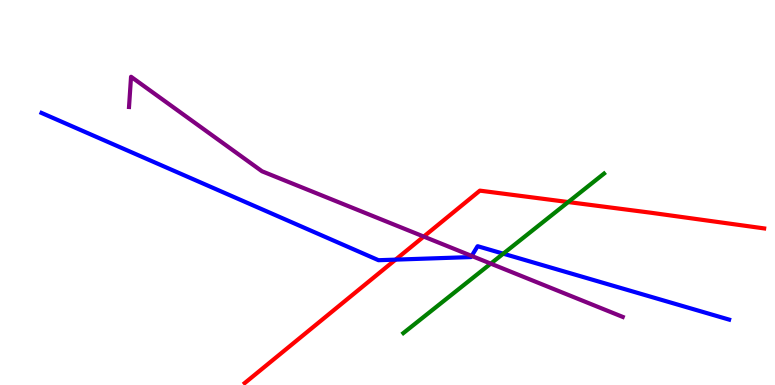[{'lines': ['blue', 'red'], 'intersections': [{'x': 5.1, 'y': 3.26}]}, {'lines': ['green', 'red'], 'intersections': [{'x': 7.33, 'y': 4.75}]}, {'lines': ['purple', 'red'], 'intersections': [{'x': 5.47, 'y': 3.86}]}, {'lines': ['blue', 'green'], 'intersections': [{'x': 6.49, 'y': 3.41}]}, {'lines': ['blue', 'purple'], 'intersections': [{'x': 6.09, 'y': 3.35}]}, {'lines': ['green', 'purple'], 'intersections': [{'x': 6.33, 'y': 3.15}]}]